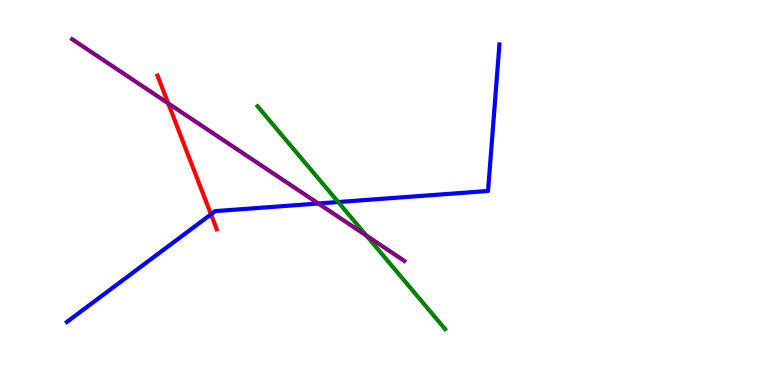[{'lines': ['blue', 'red'], 'intersections': [{'x': 2.72, 'y': 4.43}]}, {'lines': ['green', 'red'], 'intersections': []}, {'lines': ['purple', 'red'], 'intersections': [{'x': 2.17, 'y': 7.32}]}, {'lines': ['blue', 'green'], 'intersections': [{'x': 4.36, 'y': 4.75}]}, {'lines': ['blue', 'purple'], 'intersections': [{'x': 4.11, 'y': 4.71}]}, {'lines': ['green', 'purple'], 'intersections': [{'x': 4.73, 'y': 3.88}]}]